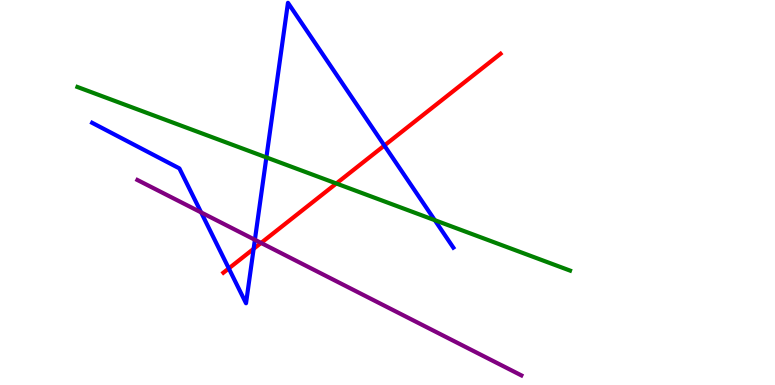[{'lines': ['blue', 'red'], 'intersections': [{'x': 2.95, 'y': 3.03}, {'x': 3.27, 'y': 3.54}, {'x': 4.96, 'y': 6.22}]}, {'lines': ['green', 'red'], 'intersections': [{'x': 4.34, 'y': 5.23}]}, {'lines': ['purple', 'red'], 'intersections': [{'x': 3.37, 'y': 3.69}]}, {'lines': ['blue', 'green'], 'intersections': [{'x': 3.44, 'y': 5.91}, {'x': 5.61, 'y': 4.28}]}, {'lines': ['blue', 'purple'], 'intersections': [{'x': 2.6, 'y': 4.48}, {'x': 3.29, 'y': 3.77}]}, {'lines': ['green', 'purple'], 'intersections': []}]